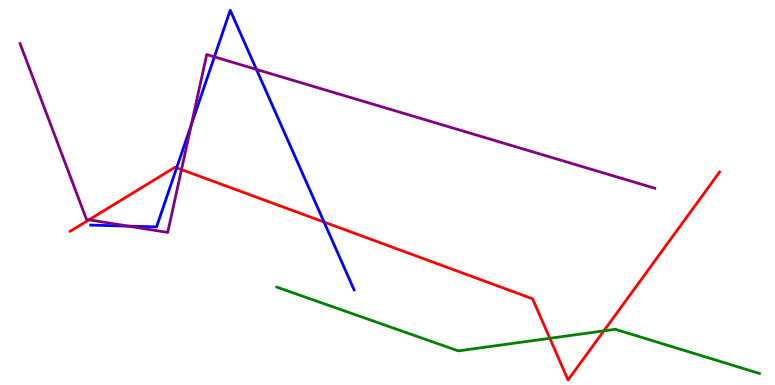[{'lines': ['blue', 'red'], 'intersections': [{'x': 2.28, 'y': 5.64}, {'x': 4.18, 'y': 4.23}]}, {'lines': ['green', 'red'], 'intersections': [{'x': 7.09, 'y': 1.21}, {'x': 7.79, 'y': 1.41}]}, {'lines': ['purple', 'red'], 'intersections': [{'x': 1.15, 'y': 4.29}, {'x': 2.34, 'y': 5.6}]}, {'lines': ['blue', 'green'], 'intersections': []}, {'lines': ['blue', 'purple'], 'intersections': [{'x': 1.66, 'y': 4.13}, {'x': 2.47, 'y': 6.77}, {'x': 2.77, 'y': 8.52}, {'x': 3.31, 'y': 8.2}]}, {'lines': ['green', 'purple'], 'intersections': []}]